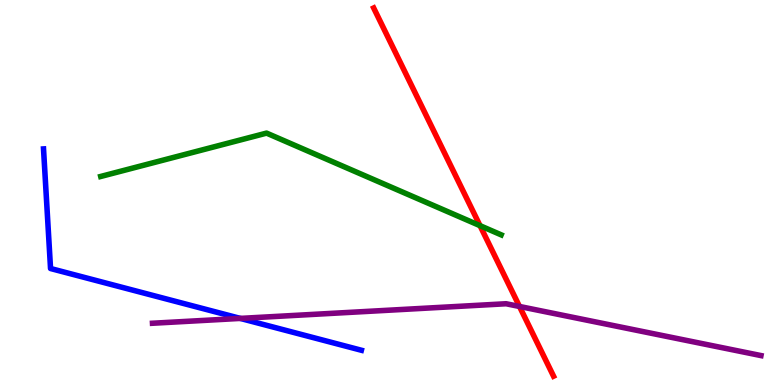[{'lines': ['blue', 'red'], 'intersections': []}, {'lines': ['green', 'red'], 'intersections': [{'x': 6.19, 'y': 4.14}]}, {'lines': ['purple', 'red'], 'intersections': [{'x': 6.7, 'y': 2.04}]}, {'lines': ['blue', 'green'], 'intersections': []}, {'lines': ['blue', 'purple'], 'intersections': [{'x': 3.1, 'y': 1.73}]}, {'lines': ['green', 'purple'], 'intersections': []}]